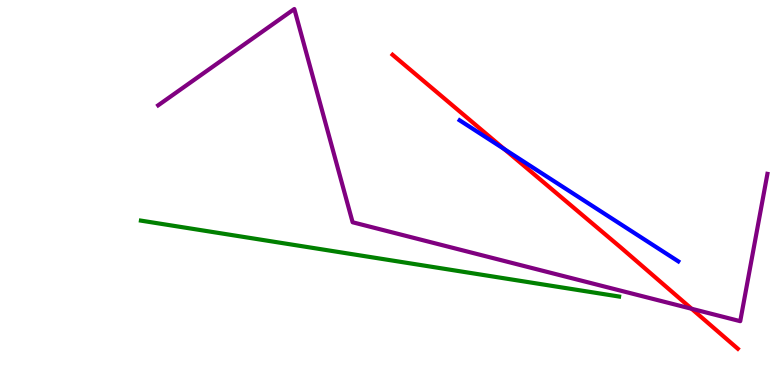[{'lines': ['blue', 'red'], 'intersections': [{'x': 6.51, 'y': 6.13}]}, {'lines': ['green', 'red'], 'intersections': []}, {'lines': ['purple', 'red'], 'intersections': [{'x': 8.92, 'y': 1.98}]}, {'lines': ['blue', 'green'], 'intersections': []}, {'lines': ['blue', 'purple'], 'intersections': []}, {'lines': ['green', 'purple'], 'intersections': []}]